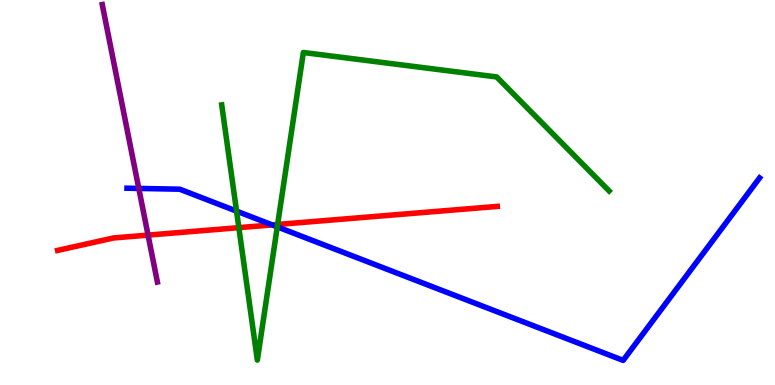[{'lines': ['blue', 'red'], 'intersections': [{'x': 3.51, 'y': 4.16}]}, {'lines': ['green', 'red'], 'intersections': [{'x': 3.08, 'y': 4.09}, {'x': 3.58, 'y': 4.17}]}, {'lines': ['purple', 'red'], 'intersections': [{'x': 1.91, 'y': 3.89}]}, {'lines': ['blue', 'green'], 'intersections': [{'x': 3.05, 'y': 4.52}, {'x': 3.58, 'y': 4.11}]}, {'lines': ['blue', 'purple'], 'intersections': [{'x': 1.79, 'y': 5.11}]}, {'lines': ['green', 'purple'], 'intersections': []}]